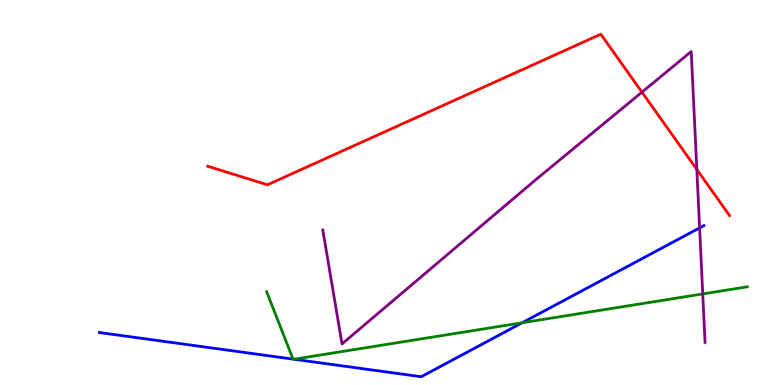[{'lines': ['blue', 'red'], 'intersections': []}, {'lines': ['green', 'red'], 'intersections': []}, {'lines': ['purple', 'red'], 'intersections': [{'x': 8.28, 'y': 7.61}, {'x': 8.99, 'y': 5.6}]}, {'lines': ['blue', 'green'], 'intersections': [{'x': 3.78, 'y': 0.672}, {'x': 3.79, 'y': 0.669}, {'x': 6.74, 'y': 1.62}]}, {'lines': ['blue', 'purple'], 'intersections': [{'x': 9.03, 'y': 4.08}]}, {'lines': ['green', 'purple'], 'intersections': [{'x': 9.07, 'y': 2.37}]}]